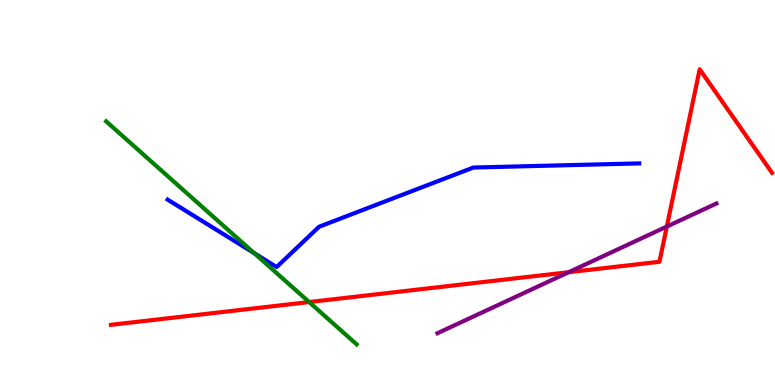[{'lines': ['blue', 'red'], 'intersections': []}, {'lines': ['green', 'red'], 'intersections': [{'x': 3.99, 'y': 2.15}]}, {'lines': ['purple', 'red'], 'intersections': [{'x': 7.34, 'y': 2.93}, {'x': 8.6, 'y': 4.12}]}, {'lines': ['blue', 'green'], 'intersections': [{'x': 3.28, 'y': 3.42}]}, {'lines': ['blue', 'purple'], 'intersections': []}, {'lines': ['green', 'purple'], 'intersections': []}]